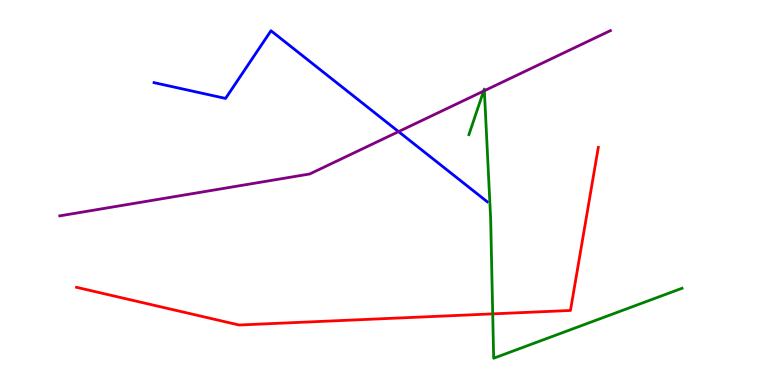[{'lines': ['blue', 'red'], 'intersections': []}, {'lines': ['green', 'red'], 'intersections': [{'x': 6.36, 'y': 1.85}]}, {'lines': ['purple', 'red'], 'intersections': []}, {'lines': ['blue', 'green'], 'intersections': []}, {'lines': ['blue', 'purple'], 'intersections': [{'x': 5.14, 'y': 6.58}]}, {'lines': ['green', 'purple'], 'intersections': [{'x': 6.24, 'y': 7.63}, {'x': 6.25, 'y': 7.64}]}]